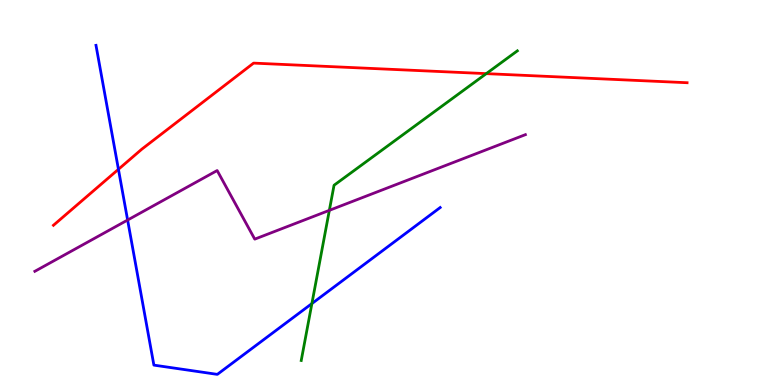[{'lines': ['blue', 'red'], 'intersections': [{'x': 1.53, 'y': 5.6}]}, {'lines': ['green', 'red'], 'intersections': [{'x': 6.27, 'y': 8.09}]}, {'lines': ['purple', 'red'], 'intersections': []}, {'lines': ['blue', 'green'], 'intersections': [{'x': 4.02, 'y': 2.11}]}, {'lines': ['blue', 'purple'], 'intersections': [{'x': 1.65, 'y': 4.28}]}, {'lines': ['green', 'purple'], 'intersections': [{'x': 4.25, 'y': 4.54}]}]